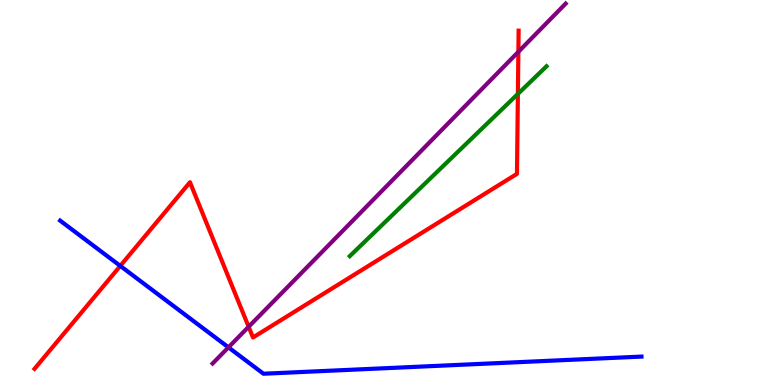[{'lines': ['blue', 'red'], 'intersections': [{'x': 1.55, 'y': 3.09}]}, {'lines': ['green', 'red'], 'intersections': [{'x': 6.68, 'y': 7.56}]}, {'lines': ['purple', 'red'], 'intersections': [{'x': 3.21, 'y': 1.51}, {'x': 6.69, 'y': 8.65}]}, {'lines': ['blue', 'green'], 'intersections': []}, {'lines': ['blue', 'purple'], 'intersections': [{'x': 2.95, 'y': 0.978}]}, {'lines': ['green', 'purple'], 'intersections': []}]